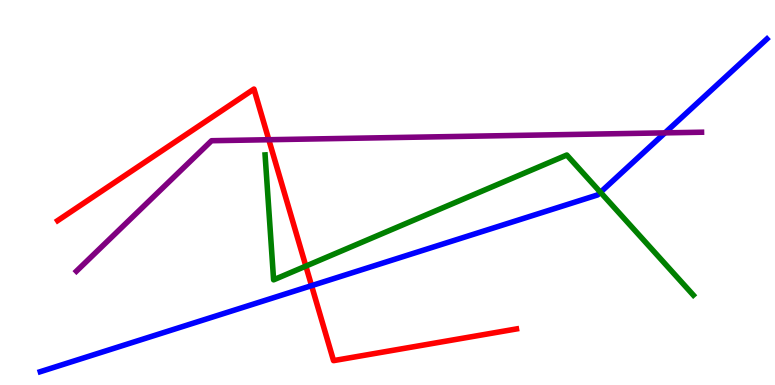[{'lines': ['blue', 'red'], 'intersections': [{'x': 4.02, 'y': 2.58}]}, {'lines': ['green', 'red'], 'intersections': [{'x': 3.95, 'y': 3.09}]}, {'lines': ['purple', 'red'], 'intersections': [{'x': 3.47, 'y': 6.37}]}, {'lines': ['blue', 'green'], 'intersections': [{'x': 7.75, 'y': 5.01}]}, {'lines': ['blue', 'purple'], 'intersections': [{'x': 8.58, 'y': 6.55}]}, {'lines': ['green', 'purple'], 'intersections': []}]